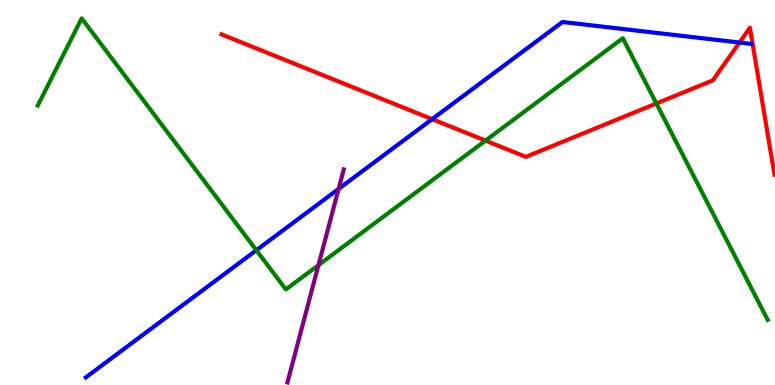[{'lines': ['blue', 'red'], 'intersections': [{'x': 5.58, 'y': 6.91}, {'x': 9.54, 'y': 8.9}]}, {'lines': ['green', 'red'], 'intersections': [{'x': 6.26, 'y': 6.35}, {'x': 8.47, 'y': 7.31}]}, {'lines': ['purple', 'red'], 'intersections': []}, {'lines': ['blue', 'green'], 'intersections': [{'x': 3.31, 'y': 3.5}]}, {'lines': ['blue', 'purple'], 'intersections': [{'x': 4.37, 'y': 5.09}]}, {'lines': ['green', 'purple'], 'intersections': [{'x': 4.11, 'y': 3.11}]}]